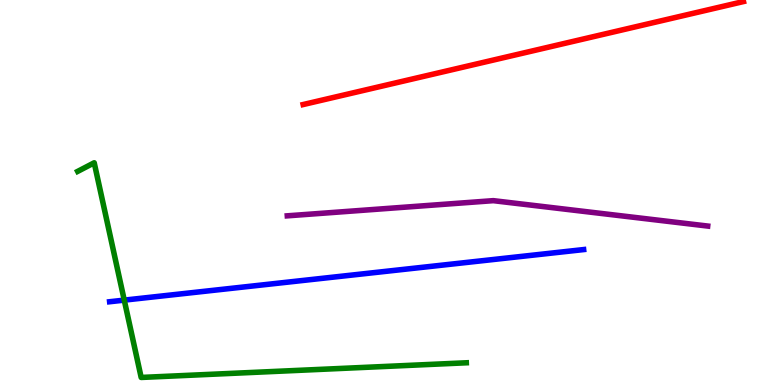[{'lines': ['blue', 'red'], 'intersections': []}, {'lines': ['green', 'red'], 'intersections': []}, {'lines': ['purple', 'red'], 'intersections': []}, {'lines': ['blue', 'green'], 'intersections': [{'x': 1.6, 'y': 2.2}]}, {'lines': ['blue', 'purple'], 'intersections': []}, {'lines': ['green', 'purple'], 'intersections': []}]